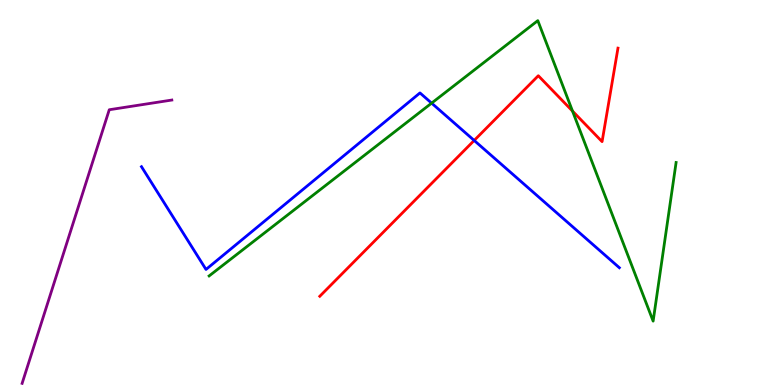[{'lines': ['blue', 'red'], 'intersections': [{'x': 6.12, 'y': 6.35}]}, {'lines': ['green', 'red'], 'intersections': [{'x': 7.39, 'y': 7.11}]}, {'lines': ['purple', 'red'], 'intersections': []}, {'lines': ['blue', 'green'], 'intersections': [{'x': 5.57, 'y': 7.32}]}, {'lines': ['blue', 'purple'], 'intersections': []}, {'lines': ['green', 'purple'], 'intersections': []}]